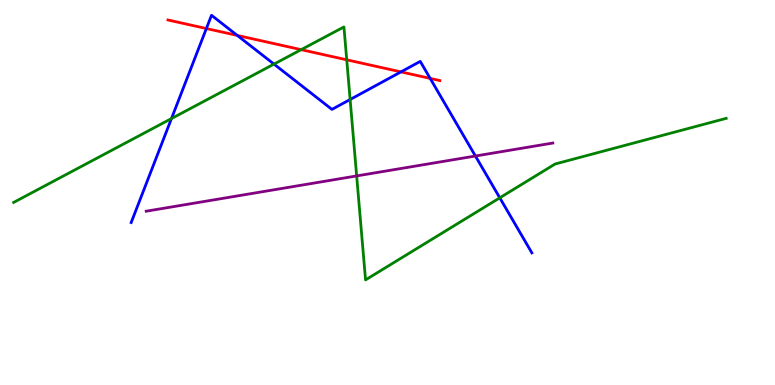[{'lines': ['blue', 'red'], 'intersections': [{'x': 2.66, 'y': 9.26}, {'x': 3.06, 'y': 9.08}, {'x': 5.17, 'y': 8.13}, {'x': 5.55, 'y': 7.96}]}, {'lines': ['green', 'red'], 'intersections': [{'x': 3.89, 'y': 8.71}, {'x': 4.47, 'y': 8.45}]}, {'lines': ['purple', 'red'], 'intersections': []}, {'lines': ['blue', 'green'], 'intersections': [{'x': 2.21, 'y': 6.92}, {'x': 3.54, 'y': 8.33}, {'x': 4.52, 'y': 7.42}, {'x': 6.45, 'y': 4.86}]}, {'lines': ['blue', 'purple'], 'intersections': [{'x': 6.13, 'y': 5.95}]}, {'lines': ['green', 'purple'], 'intersections': [{'x': 4.6, 'y': 5.43}]}]